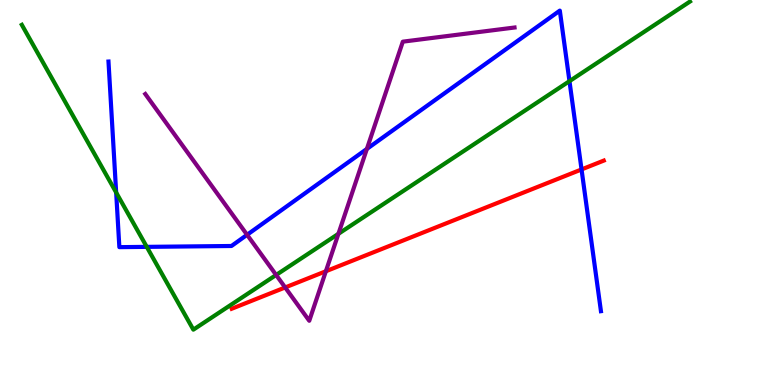[{'lines': ['blue', 'red'], 'intersections': [{'x': 7.5, 'y': 5.6}]}, {'lines': ['green', 'red'], 'intersections': []}, {'lines': ['purple', 'red'], 'intersections': [{'x': 3.68, 'y': 2.53}, {'x': 4.2, 'y': 2.95}]}, {'lines': ['blue', 'green'], 'intersections': [{'x': 1.5, 'y': 5.0}, {'x': 1.89, 'y': 3.59}, {'x': 7.35, 'y': 7.89}]}, {'lines': ['blue', 'purple'], 'intersections': [{'x': 3.19, 'y': 3.9}, {'x': 4.73, 'y': 6.13}]}, {'lines': ['green', 'purple'], 'intersections': [{'x': 3.56, 'y': 2.86}, {'x': 4.37, 'y': 3.93}]}]